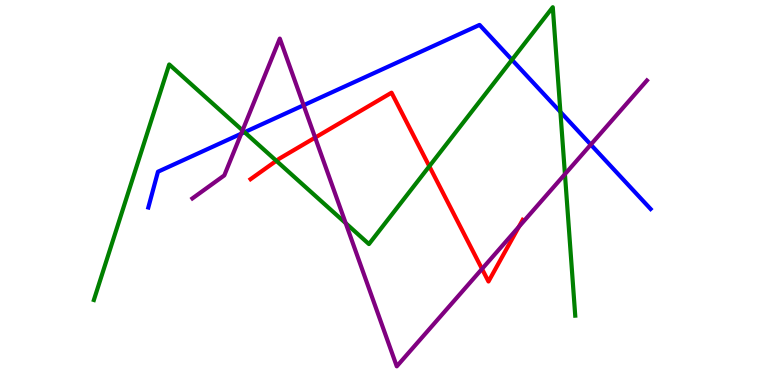[{'lines': ['blue', 'red'], 'intersections': []}, {'lines': ['green', 'red'], 'intersections': [{'x': 3.57, 'y': 5.82}, {'x': 5.54, 'y': 5.68}]}, {'lines': ['purple', 'red'], 'intersections': [{'x': 4.07, 'y': 6.43}, {'x': 6.22, 'y': 3.02}, {'x': 6.69, 'y': 4.11}]}, {'lines': ['blue', 'green'], 'intersections': [{'x': 3.16, 'y': 6.57}, {'x': 6.61, 'y': 8.45}, {'x': 7.23, 'y': 7.09}]}, {'lines': ['blue', 'purple'], 'intersections': [{'x': 3.11, 'y': 6.53}, {'x': 3.92, 'y': 7.27}, {'x': 7.62, 'y': 6.24}]}, {'lines': ['green', 'purple'], 'intersections': [{'x': 3.13, 'y': 6.61}, {'x': 4.46, 'y': 4.2}, {'x': 7.29, 'y': 5.48}]}]